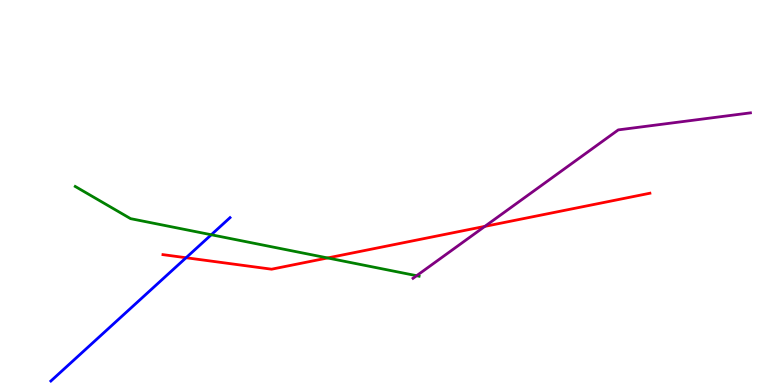[{'lines': ['blue', 'red'], 'intersections': [{'x': 2.4, 'y': 3.31}]}, {'lines': ['green', 'red'], 'intersections': [{'x': 4.23, 'y': 3.3}]}, {'lines': ['purple', 'red'], 'intersections': [{'x': 6.26, 'y': 4.12}]}, {'lines': ['blue', 'green'], 'intersections': [{'x': 2.73, 'y': 3.9}]}, {'lines': ['blue', 'purple'], 'intersections': []}, {'lines': ['green', 'purple'], 'intersections': [{'x': 5.38, 'y': 2.84}]}]